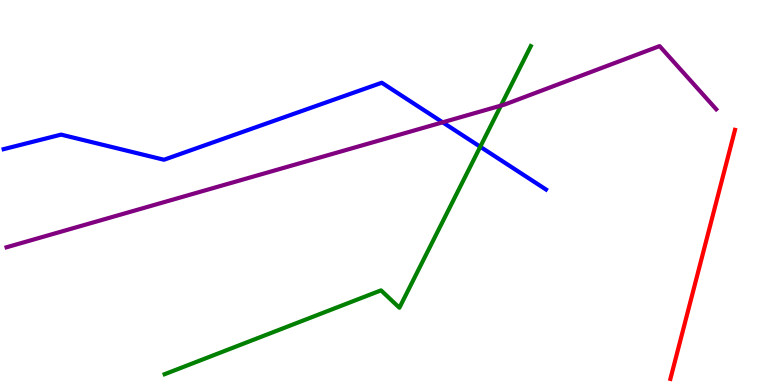[{'lines': ['blue', 'red'], 'intersections': []}, {'lines': ['green', 'red'], 'intersections': []}, {'lines': ['purple', 'red'], 'intersections': []}, {'lines': ['blue', 'green'], 'intersections': [{'x': 6.2, 'y': 6.19}]}, {'lines': ['blue', 'purple'], 'intersections': [{'x': 5.71, 'y': 6.82}]}, {'lines': ['green', 'purple'], 'intersections': [{'x': 6.46, 'y': 7.26}]}]